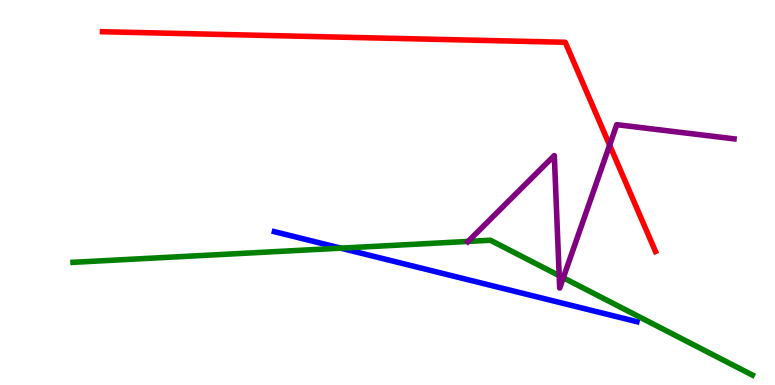[{'lines': ['blue', 'red'], 'intersections': []}, {'lines': ['green', 'red'], 'intersections': []}, {'lines': ['purple', 'red'], 'intersections': [{'x': 7.87, 'y': 6.23}]}, {'lines': ['blue', 'green'], 'intersections': [{'x': 4.4, 'y': 3.55}]}, {'lines': ['blue', 'purple'], 'intersections': []}, {'lines': ['green', 'purple'], 'intersections': [{'x': 6.04, 'y': 3.73}, {'x': 7.22, 'y': 2.84}, {'x': 7.27, 'y': 2.79}]}]